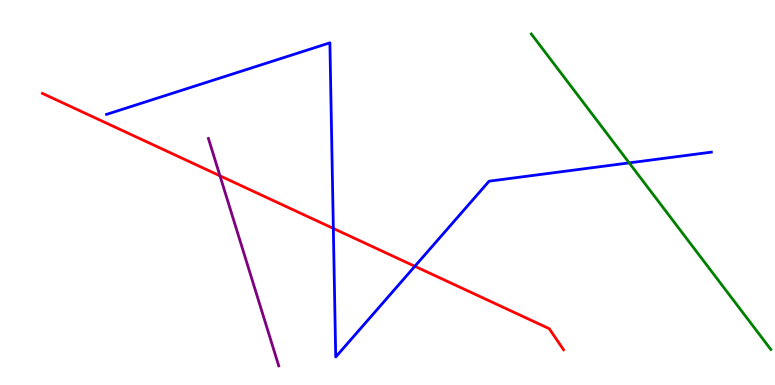[{'lines': ['blue', 'red'], 'intersections': [{'x': 4.3, 'y': 4.07}, {'x': 5.35, 'y': 3.08}]}, {'lines': ['green', 'red'], 'intersections': []}, {'lines': ['purple', 'red'], 'intersections': [{'x': 2.84, 'y': 5.43}]}, {'lines': ['blue', 'green'], 'intersections': [{'x': 8.12, 'y': 5.77}]}, {'lines': ['blue', 'purple'], 'intersections': []}, {'lines': ['green', 'purple'], 'intersections': []}]